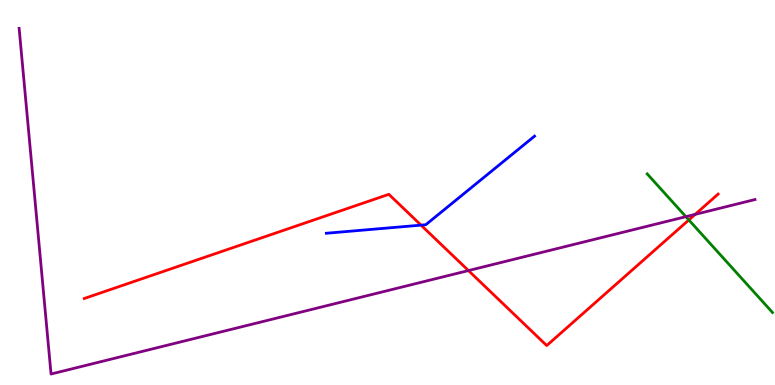[{'lines': ['blue', 'red'], 'intersections': [{'x': 5.43, 'y': 4.15}]}, {'lines': ['green', 'red'], 'intersections': [{'x': 8.89, 'y': 4.29}]}, {'lines': ['purple', 'red'], 'intersections': [{'x': 6.04, 'y': 2.97}, {'x': 8.97, 'y': 4.43}]}, {'lines': ['blue', 'green'], 'intersections': []}, {'lines': ['blue', 'purple'], 'intersections': []}, {'lines': ['green', 'purple'], 'intersections': [{'x': 8.85, 'y': 4.37}]}]